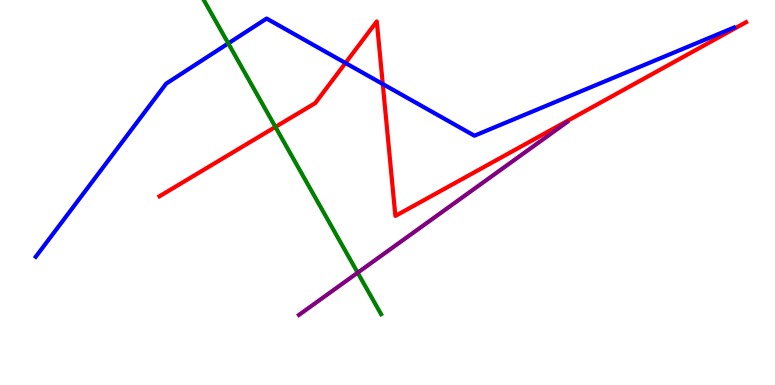[{'lines': ['blue', 'red'], 'intersections': [{'x': 4.46, 'y': 8.36}, {'x': 4.94, 'y': 7.82}]}, {'lines': ['green', 'red'], 'intersections': [{'x': 3.55, 'y': 6.7}]}, {'lines': ['purple', 'red'], 'intersections': []}, {'lines': ['blue', 'green'], 'intersections': [{'x': 2.95, 'y': 8.87}]}, {'lines': ['blue', 'purple'], 'intersections': []}, {'lines': ['green', 'purple'], 'intersections': [{'x': 4.62, 'y': 2.92}]}]